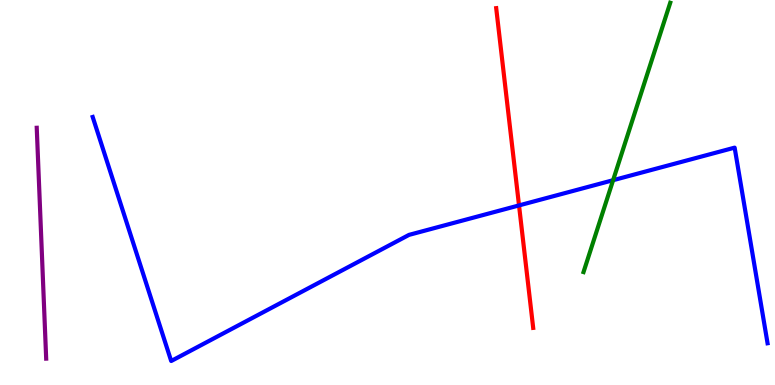[{'lines': ['blue', 'red'], 'intersections': [{'x': 6.7, 'y': 4.66}]}, {'lines': ['green', 'red'], 'intersections': []}, {'lines': ['purple', 'red'], 'intersections': []}, {'lines': ['blue', 'green'], 'intersections': [{'x': 7.91, 'y': 5.32}]}, {'lines': ['blue', 'purple'], 'intersections': []}, {'lines': ['green', 'purple'], 'intersections': []}]